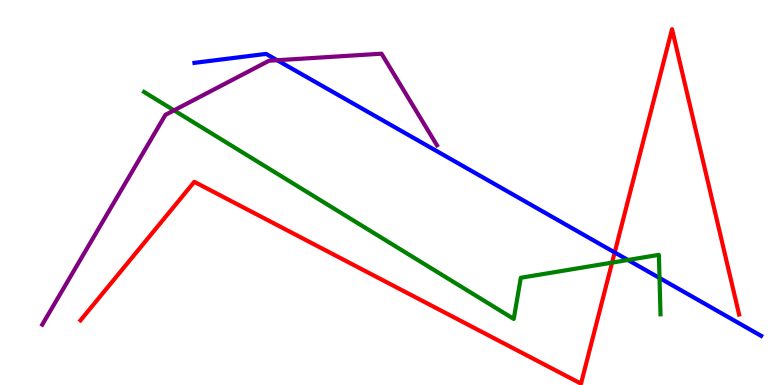[{'lines': ['blue', 'red'], 'intersections': [{'x': 7.93, 'y': 3.44}]}, {'lines': ['green', 'red'], 'intersections': [{'x': 7.9, 'y': 3.18}]}, {'lines': ['purple', 'red'], 'intersections': []}, {'lines': ['blue', 'green'], 'intersections': [{'x': 8.1, 'y': 3.25}, {'x': 8.51, 'y': 2.78}]}, {'lines': ['blue', 'purple'], 'intersections': [{'x': 3.58, 'y': 8.44}]}, {'lines': ['green', 'purple'], 'intersections': [{'x': 2.25, 'y': 7.13}]}]